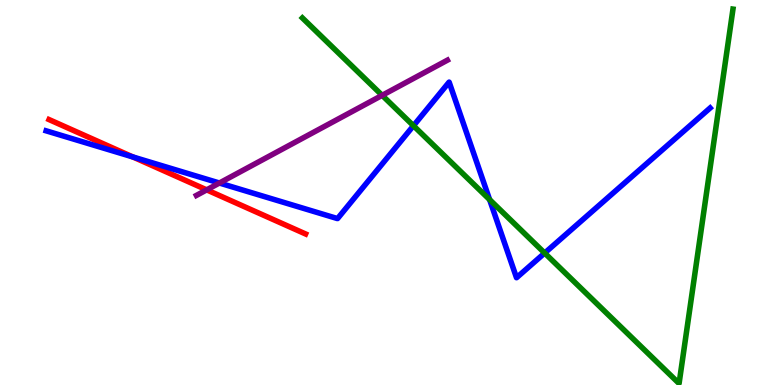[{'lines': ['blue', 'red'], 'intersections': [{'x': 1.71, 'y': 5.92}]}, {'lines': ['green', 'red'], 'intersections': []}, {'lines': ['purple', 'red'], 'intersections': [{'x': 2.67, 'y': 5.07}]}, {'lines': ['blue', 'green'], 'intersections': [{'x': 5.34, 'y': 6.73}, {'x': 6.32, 'y': 4.82}, {'x': 7.03, 'y': 3.43}]}, {'lines': ['blue', 'purple'], 'intersections': [{'x': 2.83, 'y': 5.25}]}, {'lines': ['green', 'purple'], 'intersections': [{'x': 4.93, 'y': 7.52}]}]